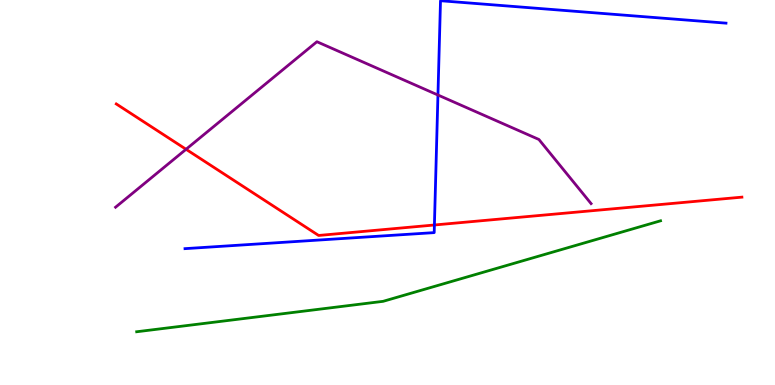[{'lines': ['blue', 'red'], 'intersections': [{'x': 5.61, 'y': 4.16}]}, {'lines': ['green', 'red'], 'intersections': []}, {'lines': ['purple', 'red'], 'intersections': [{'x': 2.4, 'y': 6.12}]}, {'lines': ['blue', 'green'], 'intersections': []}, {'lines': ['blue', 'purple'], 'intersections': [{'x': 5.65, 'y': 7.53}]}, {'lines': ['green', 'purple'], 'intersections': []}]